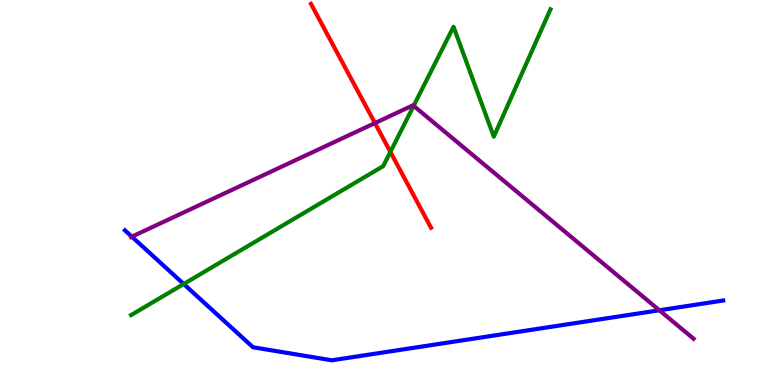[{'lines': ['blue', 'red'], 'intersections': []}, {'lines': ['green', 'red'], 'intersections': [{'x': 5.04, 'y': 6.05}]}, {'lines': ['purple', 'red'], 'intersections': [{'x': 4.84, 'y': 6.8}]}, {'lines': ['blue', 'green'], 'intersections': [{'x': 2.37, 'y': 2.62}]}, {'lines': ['blue', 'purple'], 'intersections': [{'x': 1.7, 'y': 3.85}, {'x': 8.51, 'y': 1.94}]}, {'lines': ['green', 'purple'], 'intersections': [{'x': 5.34, 'y': 7.25}]}]